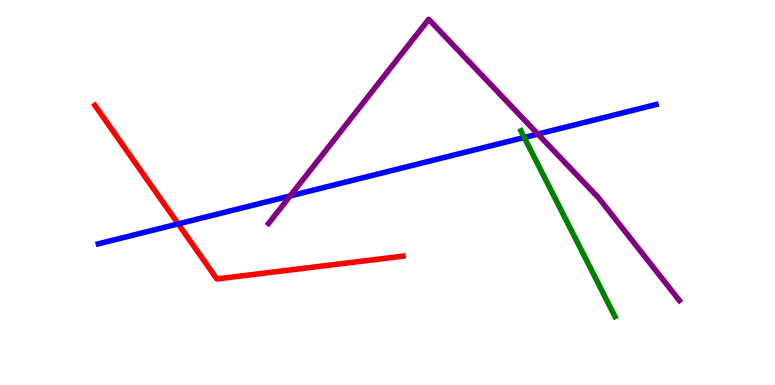[{'lines': ['blue', 'red'], 'intersections': [{'x': 2.3, 'y': 4.18}]}, {'lines': ['green', 'red'], 'intersections': []}, {'lines': ['purple', 'red'], 'intersections': []}, {'lines': ['blue', 'green'], 'intersections': [{'x': 6.76, 'y': 6.43}]}, {'lines': ['blue', 'purple'], 'intersections': [{'x': 3.74, 'y': 4.91}, {'x': 6.94, 'y': 6.52}]}, {'lines': ['green', 'purple'], 'intersections': []}]